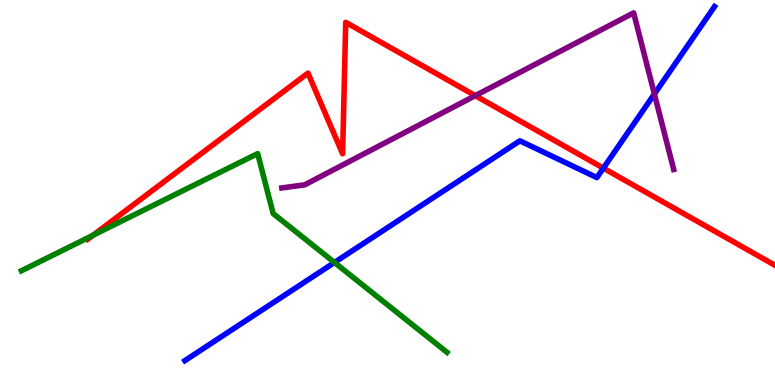[{'lines': ['blue', 'red'], 'intersections': [{'x': 7.79, 'y': 5.63}]}, {'lines': ['green', 'red'], 'intersections': [{'x': 1.2, 'y': 3.89}]}, {'lines': ['purple', 'red'], 'intersections': [{'x': 6.13, 'y': 7.52}]}, {'lines': ['blue', 'green'], 'intersections': [{'x': 4.32, 'y': 3.18}]}, {'lines': ['blue', 'purple'], 'intersections': [{'x': 8.44, 'y': 7.56}]}, {'lines': ['green', 'purple'], 'intersections': []}]